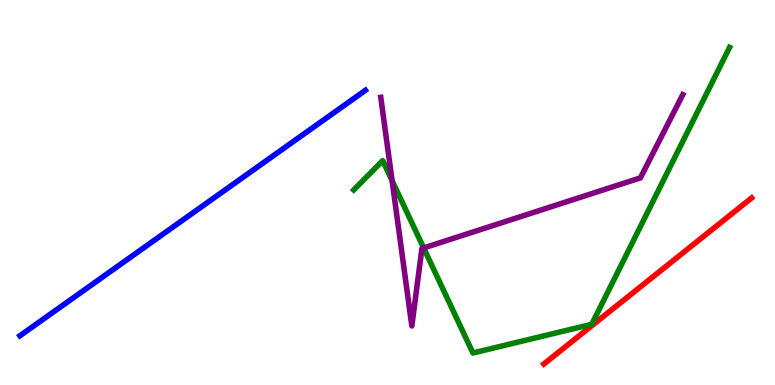[{'lines': ['blue', 'red'], 'intersections': []}, {'lines': ['green', 'red'], 'intersections': []}, {'lines': ['purple', 'red'], 'intersections': []}, {'lines': ['blue', 'green'], 'intersections': []}, {'lines': ['blue', 'purple'], 'intersections': []}, {'lines': ['green', 'purple'], 'intersections': [{'x': 5.06, 'y': 5.31}, {'x': 5.47, 'y': 3.56}]}]